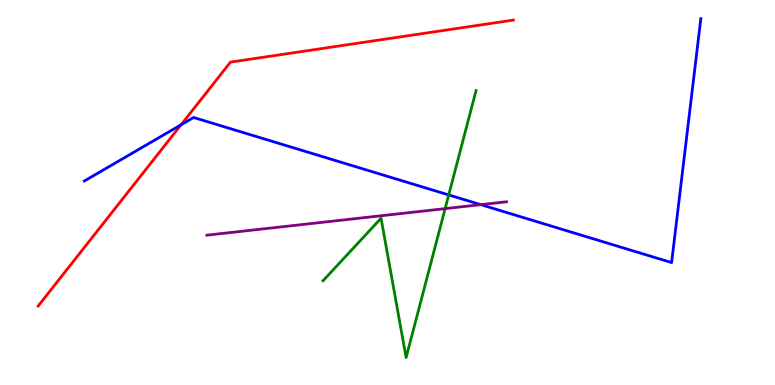[{'lines': ['blue', 'red'], 'intersections': [{'x': 2.34, 'y': 6.76}]}, {'lines': ['green', 'red'], 'intersections': []}, {'lines': ['purple', 'red'], 'intersections': []}, {'lines': ['blue', 'green'], 'intersections': [{'x': 5.79, 'y': 4.94}]}, {'lines': ['blue', 'purple'], 'intersections': [{'x': 6.2, 'y': 4.68}]}, {'lines': ['green', 'purple'], 'intersections': [{'x': 5.74, 'y': 4.58}]}]